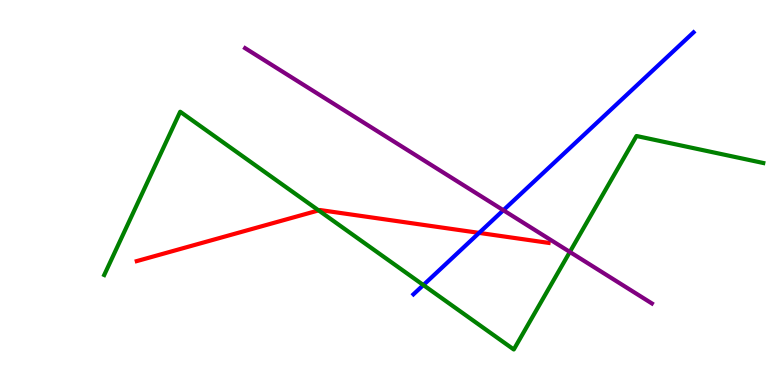[{'lines': ['blue', 'red'], 'intersections': [{'x': 6.18, 'y': 3.95}]}, {'lines': ['green', 'red'], 'intersections': [{'x': 4.11, 'y': 4.54}]}, {'lines': ['purple', 'red'], 'intersections': []}, {'lines': ['blue', 'green'], 'intersections': [{'x': 5.46, 'y': 2.6}]}, {'lines': ['blue', 'purple'], 'intersections': [{'x': 6.49, 'y': 4.54}]}, {'lines': ['green', 'purple'], 'intersections': [{'x': 7.35, 'y': 3.46}]}]